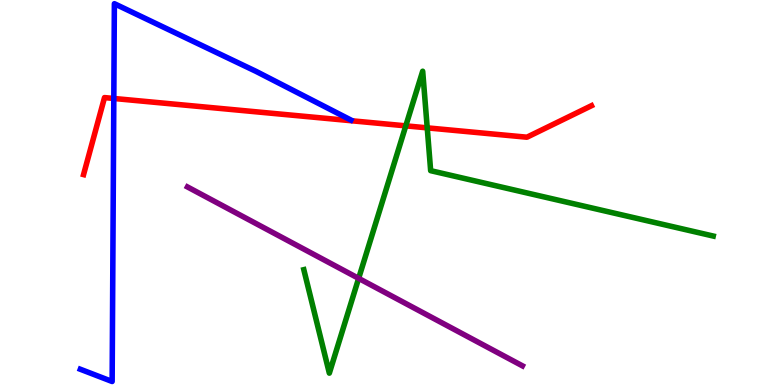[{'lines': ['blue', 'red'], 'intersections': [{'x': 1.47, 'y': 7.44}]}, {'lines': ['green', 'red'], 'intersections': [{'x': 5.24, 'y': 6.73}, {'x': 5.51, 'y': 6.68}]}, {'lines': ['purple', 'red'], 'intersections': []}, {'lines': ['blue', 'green'], 'intersections': []}, {'lines': ['blue', 'purple'], 'intersections': []}, {'lines': ['green', 'purple'], 'intersections': [{'x': 4.63, 'y': 2.77}]}]